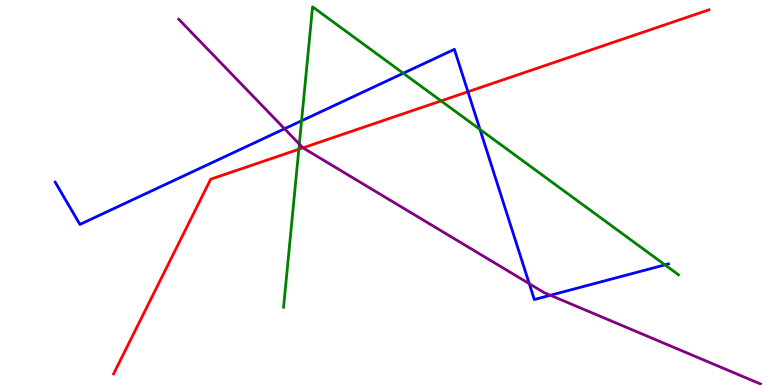[{'lines': ['blue', 'red'], 'intersections': [{'x': 6.04, 'y': 7.62}]}, {'lines': ['green', 'red'], 'intersections': [{'x': 3.86, 'y': 6.12}, {'x': 5.69, 'y': 7.38}]}, {'lines': ['purple', 'red'], 'intersections': [{'x': 3.91, 'y': 6.16}]}, {'lines': ['blue', 'green'], 'intersections': [{'x': 3.89, 'y': 6.86}, {'x': 5.2, 'y': 8.1}, {'x': 6.19, 'y': 6.64}, {'x': 8.58, 'y': 3.12}]}, {'lines': ['blue', 'purple'], 'intersections': [{'x': 3.67, 'y': 6.66}, {'x': 6.83, 'y': 2.63}, {'x': 7.1, 'y': 2.33}]}, {'lines': ['green', 'purple'], 'intersections': [{'x': 3.86, 'y': 6.26}]}]